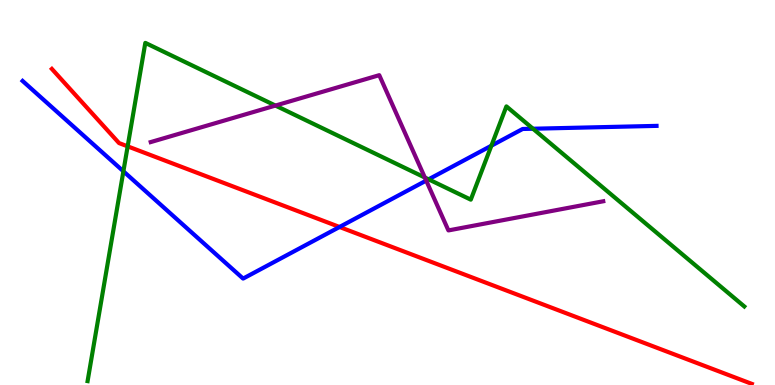[{'lines': ['blue', 'red'], 'intersections': [{'x': 4.38, 'y': 4.1}]}, {'lines': ['green', 'red'], 'intersections': [{'x': 1.65, 'y': 6.2}]}, {'lines': ['purple', 'red'], 'intersections': []}, {'lines': ['blue', 'green'], 'intersections': [{'x': 1.59, 'y': 5.55}, {'x': 5.53, 'y': 5.34}, {'x': 6.34, 'y': 6.22}, {'x': 6.88, 'y': 6.66}]}, {'lines': ['blue', 'purple'], 'intersections': [{'x': 5.5, 'y': 5.31}]}, {'lines': ['green', 'purple'], 'intersections': [{'x': 3.55, 'y': 7.26}, {'x': 5.48, 'y': 5.39}]}]